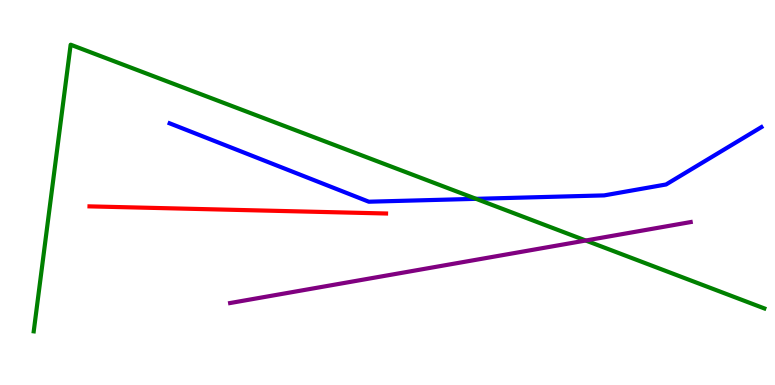[{'lines': ['blue', 'red'], 'intersections': []}, {'lines': ['green', 'red'], 'intersections': []}, {'lines': ['purple', 'red'], 'intersections': []}, {'lines': ['blue', 'green'], 'intersections': [{'x': 6.14, 'y': 4.84}]}, {'lines': ['blue', 'purple'], 'intersections': []}, {'lines': ['green', 'purple'], 'intersections': [{'x': 7.56, 'y': 3.75}]}]